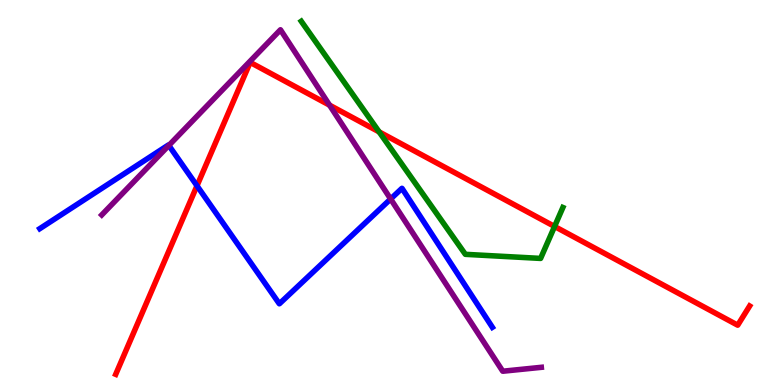[{'lines': ['blue', 'red'], 'intersections': [{'x': 2.54, 'y': 5.17}]}, {'lines': ['green', 'red'], 'intersections': [{'x': 4.89, 'y': 6.57}, {'x': 7.16, 'y': 4.12}]}, {'lines': ['purple', 'red'], 'intersections': [{'x': 4.25, 'y': 7.27}]}, {'lines': ['blue', 'green'], 'intersections': []}, {'lines': ['blue', 'purple'], 'intersections': [{'x': 2.18, 'y': 6.22}, {'x': 5.04, 'y': 4.83}]}, {'lines': ['green', 'purple'], 'intersections': []}]